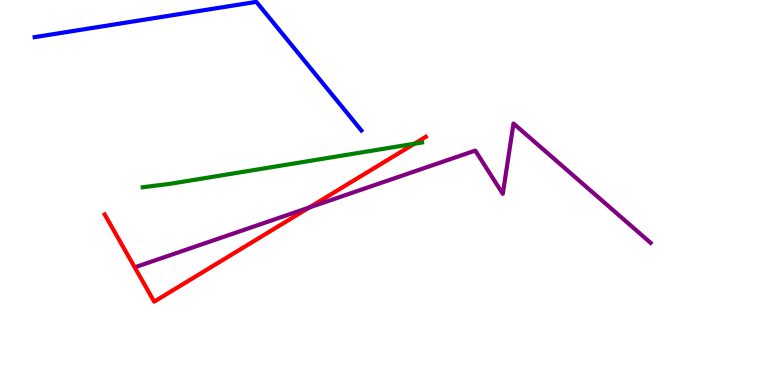[{'lines': ['blue', 'red'], 'intersections': []}, {'lines': ['green', 'red'], 'intersections': [{'x': 5.35, 'y': 6.27}]}, {'lines': ['purple', 'red'], 'intersections': [{'x': 3.99, 'y': 4.61}]}, {'lines': ['blue', 'green'], 'intersections': []}, {'lines': ['blue', 'purple'], 'intersections': []}, {'lines': ['green', 'purple'], 'intersections': []}]